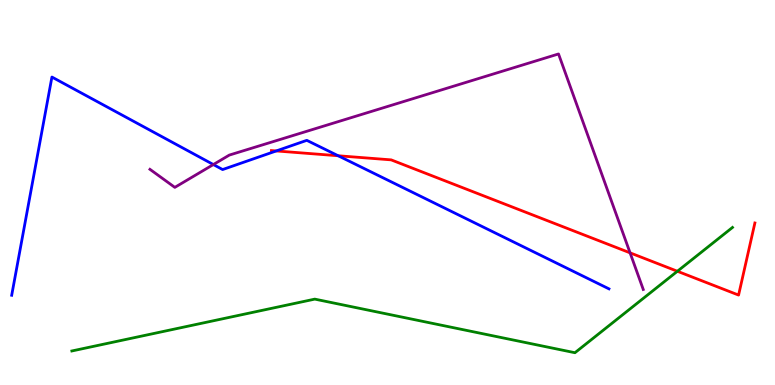[{'lines': ['blue', 'red'], 'intersections': [{'x': 3.56, 'y': 6.08}, {'x': 4.36, 'y': 5.95}]}, {'lines': ['green', 'red'], 'intersections': [{'x': 8.74, 'y': 2.95}]}, {'lines': ['purple', 'red'], 'intersections': [{'x': 8.13, 'y': 3.43}]}, {'lines': ['blue', 'green'], 'intersections': []}, {'lines': ['blue', 'purple'], 'intersections': [{'x': 2.75, 'y': 5.73}]}, {'lines': ['green', 'purple'], 'intersections': []}]